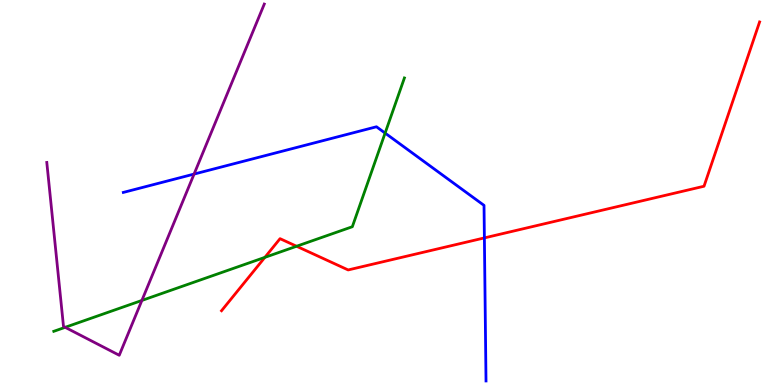[{'lines': ['blue', 'red'], 'intersections': [{'x': 6.25, 'y': 3.82}]}, {'lines': ['green', 'red'], 'intersections': [{'x': 3.42, 'y': 3.32}, {'x': 3.83, 'y': 3.6}]}, {'lines': ['purple', 'red'], 'intersections': []}, {'lines': ['blue', 'green'], 'intersections': [{'x': 4.97, 'y': 6.54}]}, {'lines': ['blue', 'purple'], 'intersections': [{'x': 2.5, 'y': 5.48}]}, {'lines': ['green', 'purple'], 'intersections': [{'x': 0.841, 'y': 1.5}, {'x': 1.83, 'y': 2.2}]}]